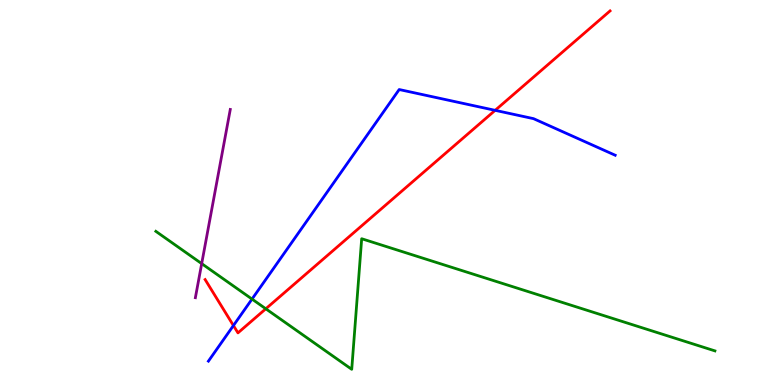[{'lines': ['blue', 'red'], 'intersections': [{'x': 3.01, 'y': 1.54}, {'x': 6.39, 'y': 7.13}]}, {'lines': ['green', 'red'], 'intersections': [{'x': 3.43, 'y': 1.98}]}, {'lines': ['purple', 'red'], 'intersections': []}, {'lines': ['blue', 'green'], 'intersections': [{'x': 3.25, 'y': 2.23}]}, {'lines': ['blue', 'purple'], 'intersections': []}, {'lines': ['green', 'purple'], 'intersections': [{'x': 2.6, 'y': 3.15}]}]